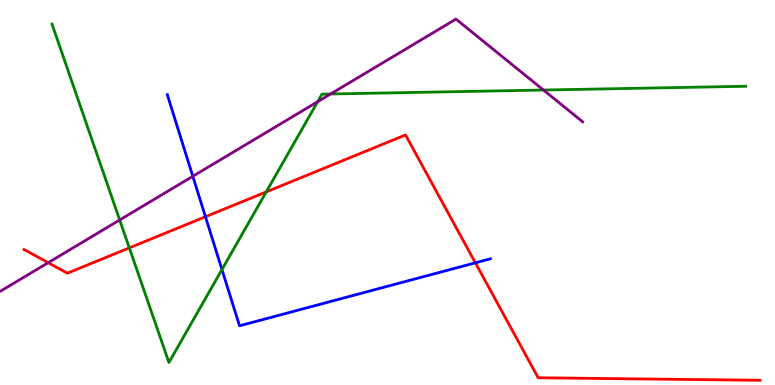[{'lines': ['blue', 'red'], 'intersections': [{'x': 2.65, 'y': 4.37}, {'x': 6.13, 'y': 3.17}]}, {'lines': ['green', 'red'], 'intersections': [{'x': 1.67, 'y': 3.56}, {'x': 3.44, 'y': 5.02}]}, {'lines': ['purple', 'red'], 'intersections': [{'x': 0.622, 'y': 3.18}]}, {'lines': ['blue', 'green'], 'intersections': [{'x': 2.86, 'y': 3.0}]}, {'lines': ['blue', 'purple'], 'intersections': [{'x': 2.49, 'y': 5.42}]}, {'lines': ['green', 'purple'], 'intersections': [{'x': 1.54, 'y': 4.29}, {'x': 4.1, 'y': 7.36}, {'x': 4.27, 'y': 7.56}, {'x': 7.01, 'y': 7.66}]}]